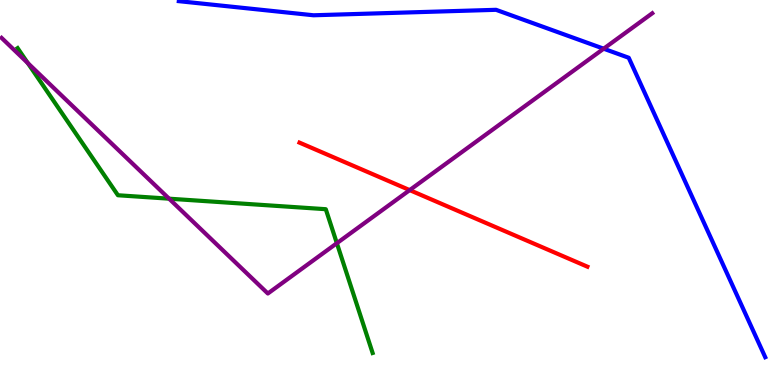[{'lines': ['blue', 'red'], 'intersections': []}, {'lines': ['green', 'red'], 'intersections': []}, {'lines': ['purple', 'red'], 'intersections': [{'x': 5.29, 'y': 5.06}]}, {'lines': ['blue', 'green'], 'intersections': []}, {'lines': ['blue', 'purple'], 'intersections': [{'x': 7.79, 'y': 8.73}]}, {'lines': ['green', 'purple'], 'intersections': [{'x': 0.359, 'y': 8.36}, {'x': 2.18, 'y': 4.84}, {'x': 4.35, 'y': 3.68}]}]